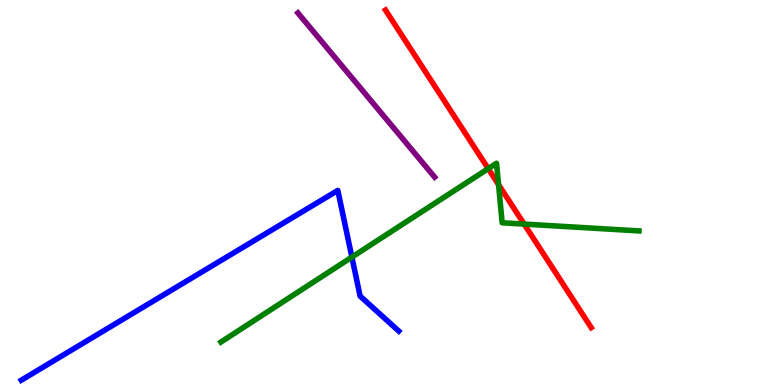[{'lines': ['blue', 'red'], 'intersections': []}, {'lines': ['green', 'red'], 'intersections': [{'x': 6.3, 'y': 5.62}, {'x': 6.43, 'y': 5.21}, {'x': 6.76, 'y': 4.18}]}, {'lines': ['purple', 'red'], 'intersections': []}, {'lines': ['blue', 'green'], 'intersections': [{'x': 4.54, 'y': 3.32}]}, {'lines': ['blue', 'purple'], 'intersections': []}, {'lines': ['green', 'purple'], 'intersections': []}]